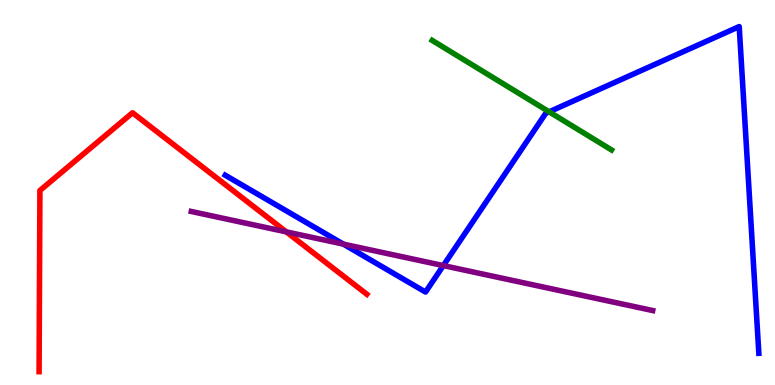[{'lines': ['blue', 'red'], 'intersections': []}, {'lines': ['green', 'red'], 'intersections': []}, {'lines': ['purple', 'red'], 'intersections': [{'x': 3.69, 'y': 3.98}]}, {'lines': ['blue', 'green'], 'intersections': [{'x': 7.09, 'y': 7.1}]}, {'lines': ['blue', 'purple'], 'intersections': [{'x': 4.43, 'y': 3.66}, {'x': 5.72, 'y': 3.1}]}, {'lines': ['green', 'purple'], 'intersections': []}]